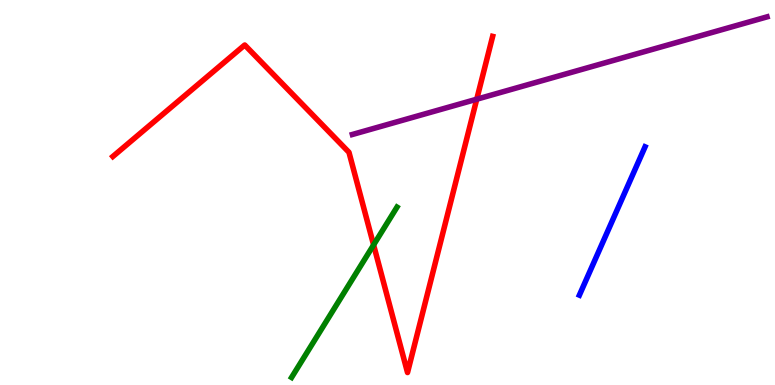[{'lines': ['blue', 'red'], 'intersections': []}, {'lines': ['green', 'red'], 'intersections': [{'x': 4.82, 'y': 3.64}]}, {'lines': ['purple', 'red'], 'intersections': [{'x': 6.15, 'y': 7.42}]}, {'lines': ['blue', 'green'], 'intersections': []}, {'lines': ['blue', 'purple'], 'intersections': []}, {'lines': ['green', 'purple'], 'intersections': []}]